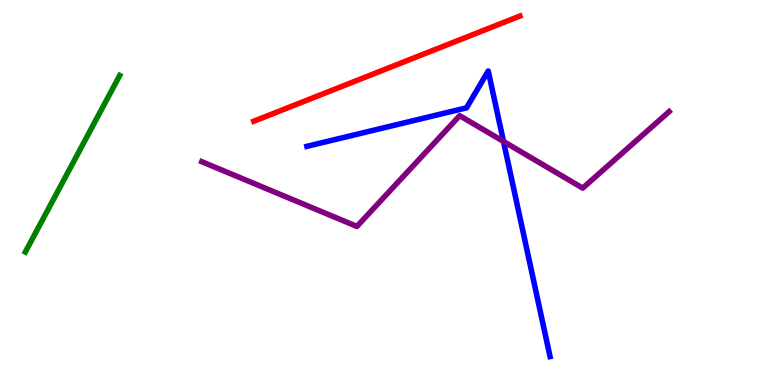[{'lines': ['blue', 'red'], 'intersections': []}, {'lines': ['green', 'red'], 'intersections': []}, {'lines': ['purple', 'red'], 'intersections': []}, {'lines': ['blue', 'green'], 'intersections': []}, {'lines': ['blue', 'purple'], 'intersections': [{'x': 6.5, 'y': 6.33}]}, {'lines': ['green', 'purple'], 'intersections': []}]